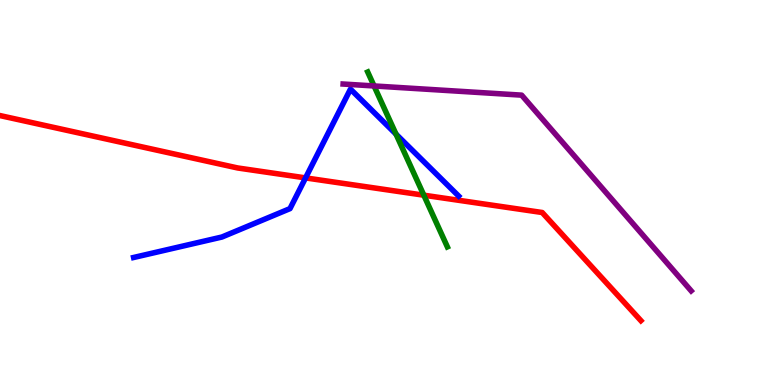[{'lines': ['blue', 'red'], 'intersections': [{'x': 3.94, 'y': 5.38}]}, {'lines': ['green', 'red'], 'intersections': [{'x': 5.47, 'y': 4.93}]}, {'lines': ['purple', 'red'], 'intersections': []}, {'lines': ['blue', 'green'], 'intersections': [{'x': 5.11, 'y': 6.52}]}, {'lines': ['blue', 'purple'], 'intersections': []}, {'lines': ['green', 'purple'], 'intersections': [{'x': 4.83, 'y': 7.77}]}]